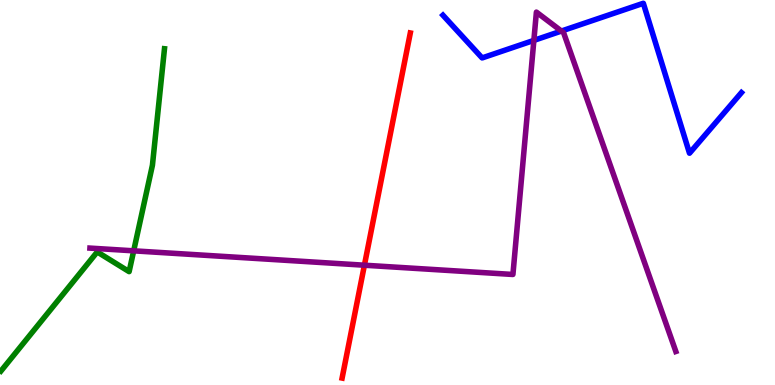[{'lines': ['blue', 'red'], 'intersections': []}, {'lines': ['green', 'red'], 'intersections': []}, {'lines': ['purple', 'red'], 'intersections': [{'x': 4.7, 'y': 3.11}]}, {'lines': ['blue', 'green'], 'intersections': []}, {'lines': ['blue', 'purple'], 'intersections': [{'x': 6.89, 'y': 8.95}, {'x': 7.24, 'y': 9.19}]}, {'lines': ['green', 'purple'], 'intersections': [{'x': 1.73, 'y': 3.48}]}]